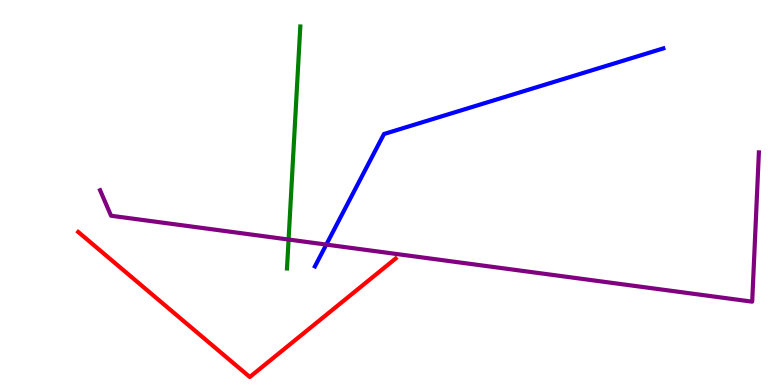[{'lines': ['blue', 'red'], 'intersections': []}, {'lines': ['green', 'red'], 'intersections': []}, {'lines': ['purple', 'red'], 'intersections': []}, {'lines': ['blue', 'green'], 'intersections': []}, {'lines': ['blue', 'purple'], 'intersections': [{'x': 4.21, 'y': 3.65}]}, {'lines': ['green', 'purple'], 'intersections': [{'x': 3.72, 'y': 3.78}]}]